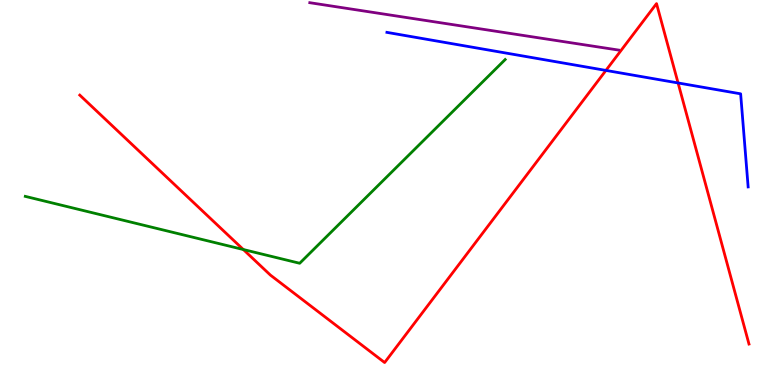[{'lines': ['blue', 'red'], 'intersections': [{'x': 7.82, 'y': 8.17}, {'x': 8.75, 'y': 7.85}]}, {'lines': ['green', 'red'], 'intersections': [{'x': 3.14, 'y': 3.52}]}, {'lines': ['purple', 'red'], 'intersections': []}, {'lines': ['blue', 'green'], 'intersections': []}, {'lines': ['blue', 'purple'], 'intersections': []}, {'lines': ['green', 'purple'], 'intersections': []}]